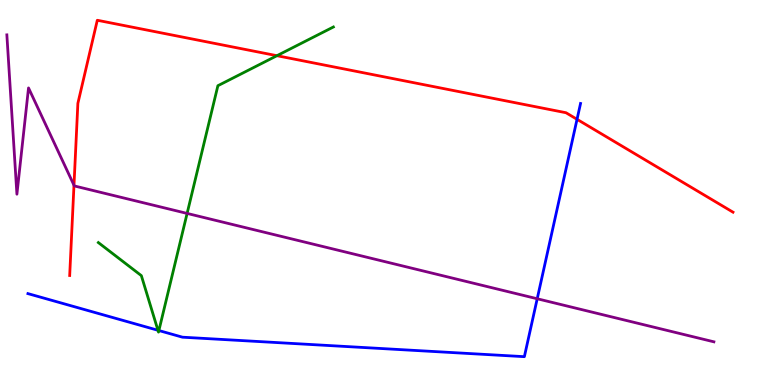[{'lines': ['blue', 'red'], 'intersections': [{'x': 7.45, 'y': 6.9}]}, {'lines': ['green', 'red'], 'intersections': [{'x': 3.57, 'y': 8.55}]}, {'lines': ['purple', 'red'], 'intersections': [{'x': 0.955, 'y': 5.19}]}, {'lines': ['blue', 'green'], 'intersections': [{'x': 2.04, 'y': 1.42}, {'x': 2.05, 'y': 1.41}]}, {'lines': ['blue', 'purple'], 'intersections': [{'x': 6.93, 'y': 2.24}]}, {'lines': ['green', 'purple'], 'intersections': [{'x': 2.41, 'y': 4.46}]}]